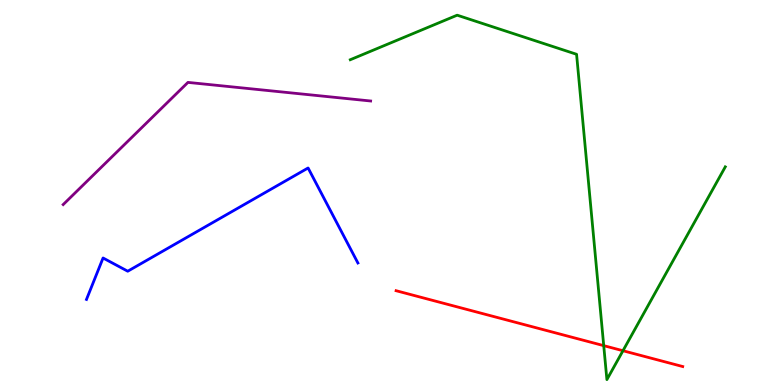[{'lines': ['blue', 'red'], 'intersections': []}, {'lines': ['green', 'red'], 'intersections': [{'x': 7.79, 'y': 1.02}, {'x': 8.04, 'y': 0.89}]}, {'lines': ['purple', 'red'], 'intersections': []}, {'lines': ['blue', 'green'], 'intersections': []}, {'lines': ['blue', 'purple'], 'intersections': []}, {'lines': ['green', 'purple'], 'intersections': []}]